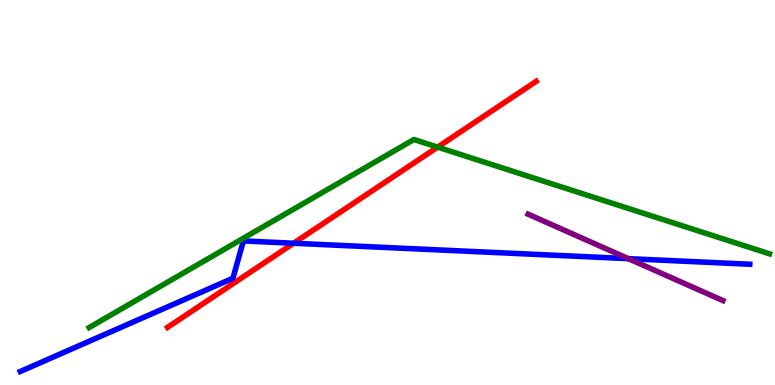[{'lines': ['blue', 'red'], 'intersections': [{'x': 3.79, 'y': 3.68}]}, {'lines': ['green', 'red'], 'intersections': [{'x': 5.65, 'y': 6.18}]}, {'lines': ['purple', 'red'], 'intersections': []}, {'lines': ['blue', 'green'], 'intersections': []}, {'lines': ['blue', 'purple'], 'intersections': [{'x': 8.11, 'y': 3.28}]}, {'lines': ['green', 'purple'], 'intersections': []}]